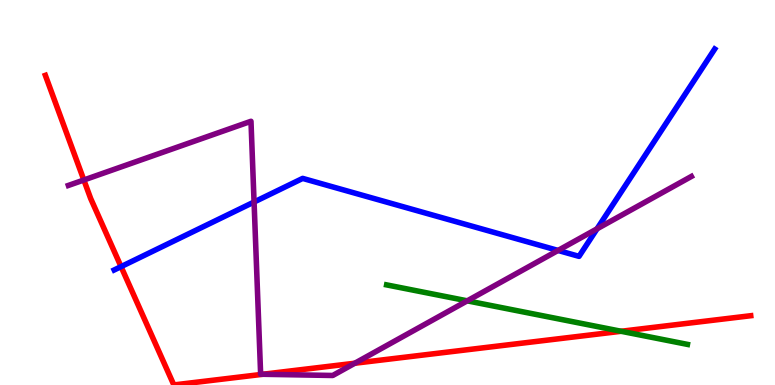[{'lines': ['blue', 'red'], 'intersections': [{'x': 1.56, 'y': 3.07}]}, {'lines': ['green', 'red'], 'intersections': [{'x': 8.01, 'y': 1.4}]}, {'lines': ['purple', 'red'], 'intersections': [{'x': 1.08, 'y': 5.32}, {'x': 3.39, 'y': 0.279}, {'x': 4.58, 'y': 0.565}]}, {'lines': ['blue', 'green'], 'intersections': []}, {'lines': ['blue', 'purple'], 'intersections': [{'x': 3.28, 'y': 4.75}, {'x': 7.2, 'y': 3.49}, {'x': 7.7, 'y': 4.06}]}, {'lines': ['green', 'purple'], 'intersections': [{'x': 6.03, 'y': 2.19}]}]